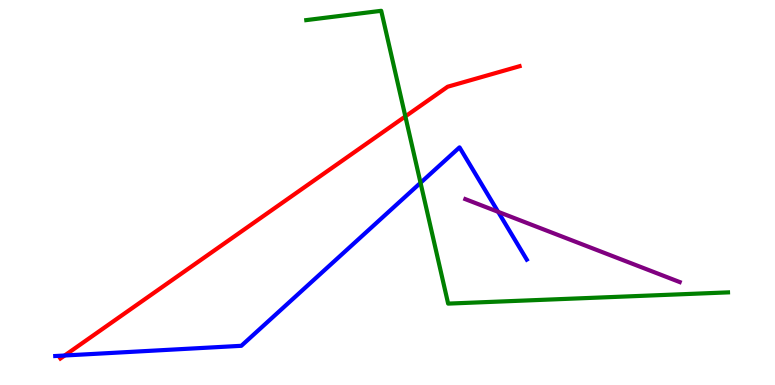[{'lines': ['blue', 'red'], 'intersections': [{'x': 0.834, 'y': 0.766}]}, {'lines': ['green', 'red'], 'intersections': [{'x': 5.23, 'y': 6.98}]}, {'lines': ['purple', 'red'], 'intersections': []}, {'lines': ['blue', 'green'], 'intersections': [{'x': 5.43, 'y': 5.25}]}, {'lines': ['blue', 'purple'], 'intersections': [{'x': 6.43, 'y': 4.5}]}, {'lines': ['green', 'purple'], 'intersections': []}]